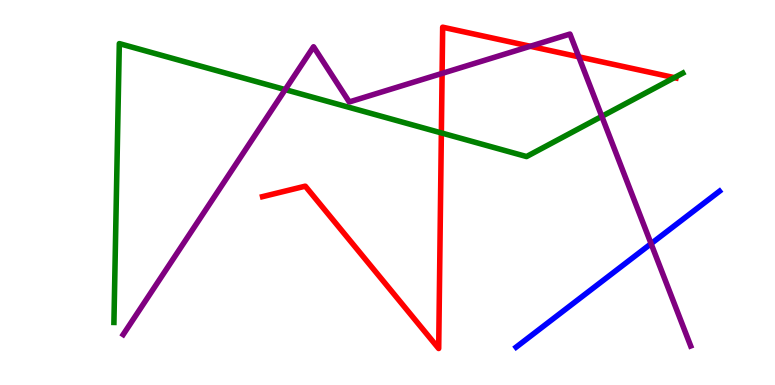[{'lines': ['blue', 'red'], 'intersections': []}, {'lines': ['green', 'red'], 'intersections': [{'x': 5.69, 'y': 6.55}, {'x': 8.7, 'y': 7.98}]}, {'lines': ['purple', 'red'], 'intersections': [{'x': 5.7, 'y': 8.09}, {'x': 6.84, 'y': 8.8}, {'x': 7.47, 'y': 8.52}]}, {'lines': ['blue', 'green'], 'intersections': []}, {'lines': ['blue', 'purple'], 'intersections': [{'x': 8.4, 'y': 3.67}]}, {'lines': ['green', 'purple'], 'intersections': [{'x': 3.68, 'y': 7.67}, {'x': 7.77, 'y': 6.98}]}]